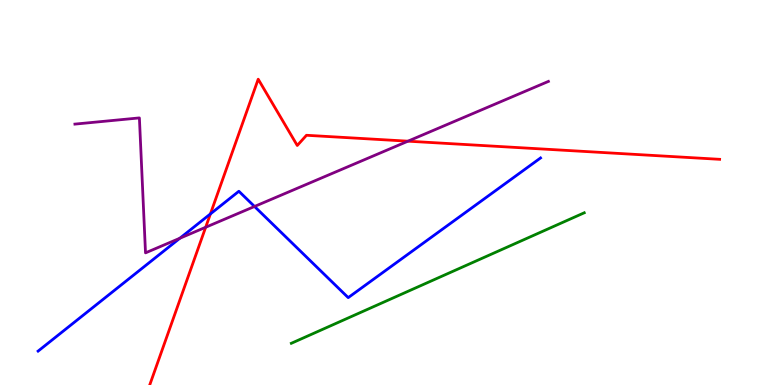[{'lines': ['blue', 'red'], 'intersections': [{'x': 2.71, 'y': 4.44}]}, {'lines': ['green', 'red'], 'intersections': []}, {'lines': ['purple', 'red'], 'intersections': [{'x': 2.65, 'y': 4.1}, {'x': 5.26, 'y': 6.33}]}, {'lines': ['blue', 'green'], 'intersections': []}, {'lines': ['blue', 'purple'], 'intersections': [{'x': 2.32, 'y': 3.81}, {'x': 3.28, 'y': 4.64}]}, {'lines': ['green', 'purple'], 'intersections': []}]